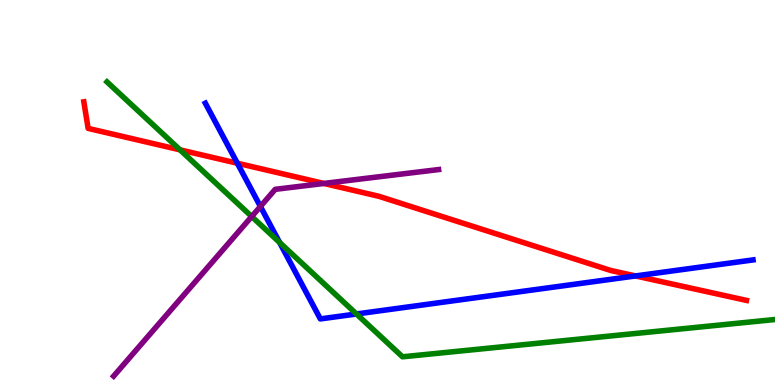[{'lines': ['blue', 'red'], 'intersections': [{'x': 3.06, 'y': 5.76}, {'x': 8.2, 'y': 2.83}]}, {'lines': ['green', 'red'], 'intersections': [{'x': 2.32, 'y': 6.11}]}, {'lines': ['purple', 'red'], 'intersections': [{'x': 4.18, 'y': 5.24}]}, {'lines': ['blue', 'green'], 'intersections': [{'x': 3.61, 'y': 3.7}, {'x': 4.6, 'y': 1.84}]}, {'lines': ['blue', 'purple'], 'intersections': [{'x': 3.36, 'y': 4.64}]}, {'lines': ['green', 'purple'], 'intersections': [{'x': 3.25, 'y': 4.38}]}]